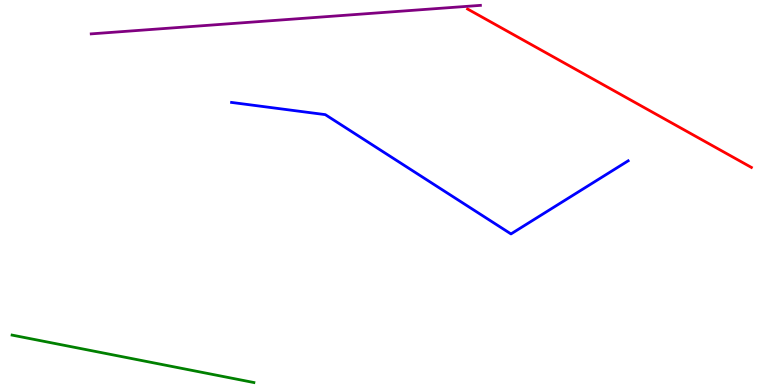[{'lines': ['blue', 'red'], 'intersections': []}, {'lines': ['green', 'red'], 'intersections': []}, {'lines': ['purple', 'red'], 'intersections': []}, {'lines': ['blue', 'green'], 'intersections': []}, {'lines': ['blue', 'purple'], 'intersections': []}, {'lines': ['green', 'purple'], 'intersections': []}]